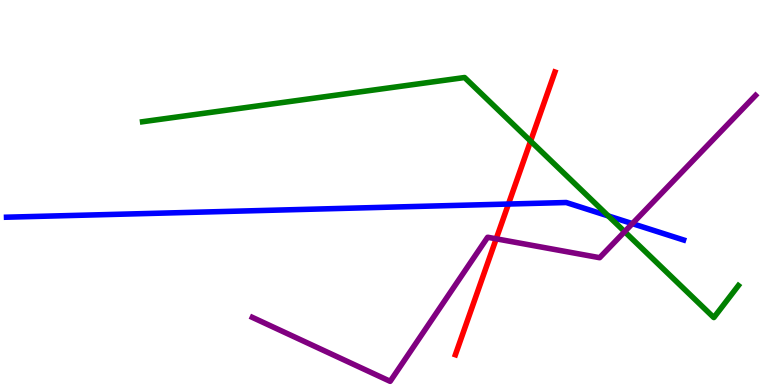[{'lines': ['blue', 'red'], 'intersections': [{'x': 6.56, 'y': 4.7}]}, {'lines': ['green', 'red'], 'intersections': [{'x': 6.85, 'y': 6.34}]}, {'lines': ['purple', 'red'], 'intersections': [{'x': 6.4, 'y': 3.8}]}, {'lines': ['blue', 'green'], 'intersections': [{'x': 7.85, 'y': 4.39}]}, {'lines': ['blue', 'purple'], 'intersections': [{'x': 8.16, 'y': 4.19}]}, {'lines': ['green', 'purple'], 'intersections': [{'x': 8.06, 'y': 3.98}]}]